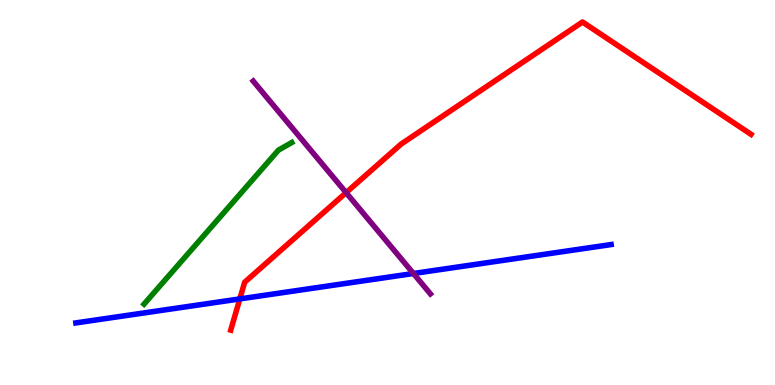[{'lines': ['blue', 'red'], 'intersections': [{'x': 3.09, 'y': 2.24}]}, {'lines': ['green', 'red'], 'intersections': []}, {'lines': ['purple', 'red'], 'intersections': [{'x': 4.47, 'y': 5.0}]}, {'lines': ['blue', 'green'], 'intersections': []}, {'lines': ['blue', 'purple'], 'intersections': [{'x': 5.33, 'y': 2.9}]}, {'lines': ['green', 'purple'], 'intersections': []}]